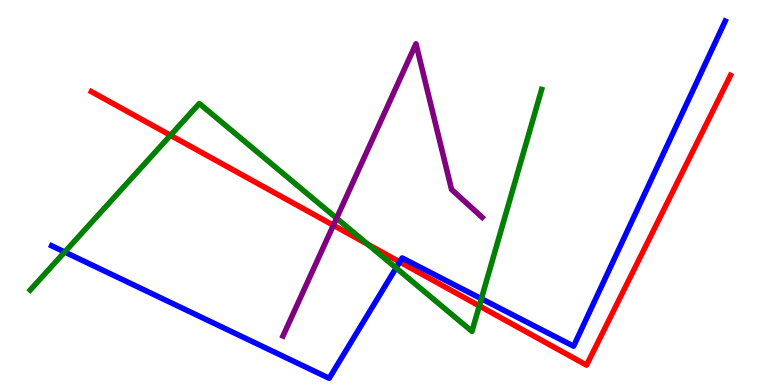[{'lines': ['blue', 'red'], 'intersections': [{'x': 5.16, 'y': 3.2}]}, {'lines': ['green', 'red'], 'intersections': [{'x': 2.2, 'y': 6.49}, {'x': 4.75, 'y': 3.65}, {'x': 6.18, 'y': 2.05}]}, {'lines': ['purple', 'red'], 'intersections': [{'x': 4.3, 'y': 4.15}]}, {'lines': ['blue', 'green'], 'intersections': [{'x': 0.835, 'y': 3.45}, {'x': 5.11, 'y': 3.04}, {'x': 6.21, 'y': 2.24}]}, {'lines': ['blue', 'purple'], 'intersections': []}, {'lines': ['green', 'purple'], 'intersections': [{'x': 4.34, 'y': 4.33}]}]